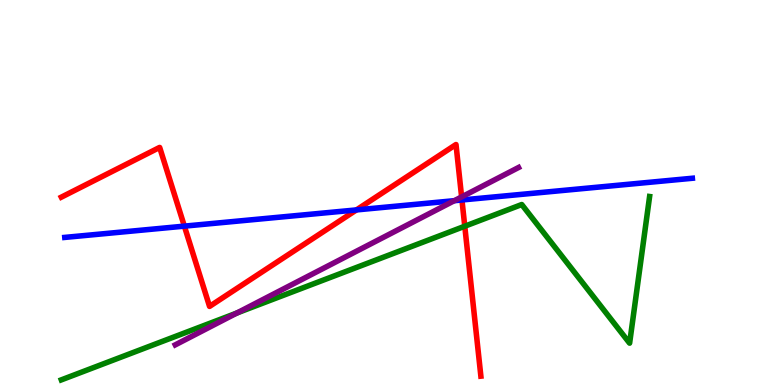[{'lines': ['blue', 'red'], 'intersections': [{'x': 2.38, 'y': 4.13}, {'x': 4.6, 'y': 4.55}, {'x': 5.96, 'y': 4.81}]}, {'lines': ['green', 'red'], 'intersections': [{'x': 6.0, 'y': 4.12}]}, {'lines': ['purple', 'red'], 'intersections': [{'x': 5.96, 'y': 4.89}]}, {'lines': ['blue', 'green'], 'intersections': []}, {'lines': ['blue', 'purple'], 'intersections': [{'x': 5.86, 'y': 4.79}]}, {'lines': ['green', 'purple'], 'intersections': [{'x': 3.06, 'y': 1.87}]}]